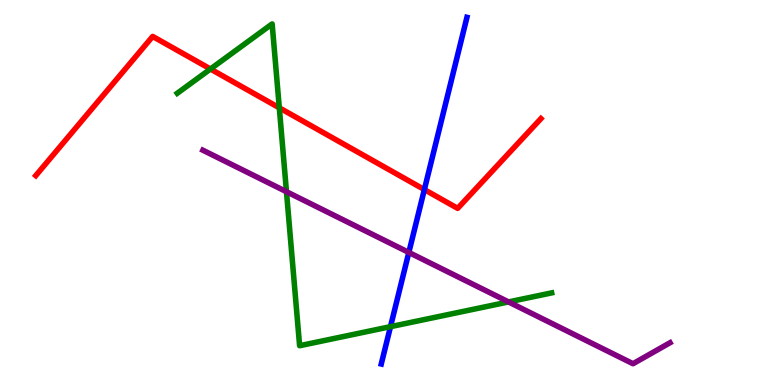[{'lines': ['blue', 'red'], 'intersections': [{'x': 5.48, 'y': 5.08}]}, {'lines': ['green', 'red'], 'intersections': [{'x': 2.72, 'y': 8.21}, {'x': 3.6, 'y': 7.2}]}, {'lines': ['purple', 'red'], 'intersections': []}, {'lines': ['blue', 'green'], 'intersections': [{'x': 5.04, 'y': 1.52}]}, {'lines': ['blue', 'purple'], 'intersections': [{'x': 5.28, 'y': 3.44}]}, {'lines': ['green', 'purple'], 'intersections': [{'x': 3.7, 'y': 5.02}, {'x': 6.56, 'y': 2.16}]}]